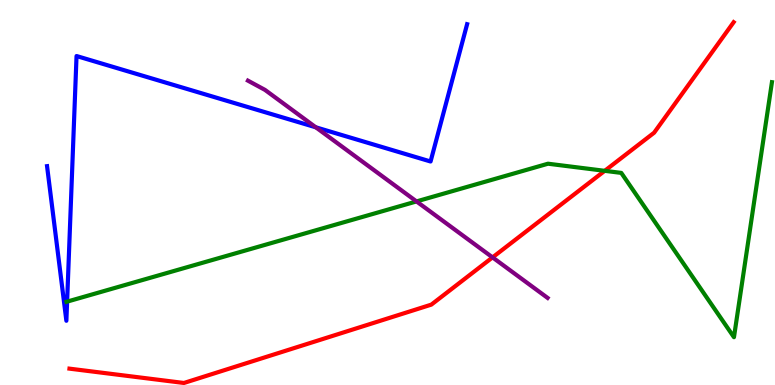[{'lines': ['blue', 'red'], 'intersections': []}, {'lines': ['green', 'red'], 'intersections': [{'x': 7.8, 'y': 5.56}]}, {'lines': ['purple', 'red'], 'intersections': [{'x': 6.36, 'y': 3.31}]}, {'lines': ['blue', 'green'], 'intersections': [{'x': 0.866, 'y': 2.17}]}, {'lines': ['blue', 'purple'], 'intersections': [{'x': 4.07, 'y': 6.69}]}, {'lines': ['green', 'purple'], 'intersections': [{'x': 5.37, 'y': 4.77}]}]